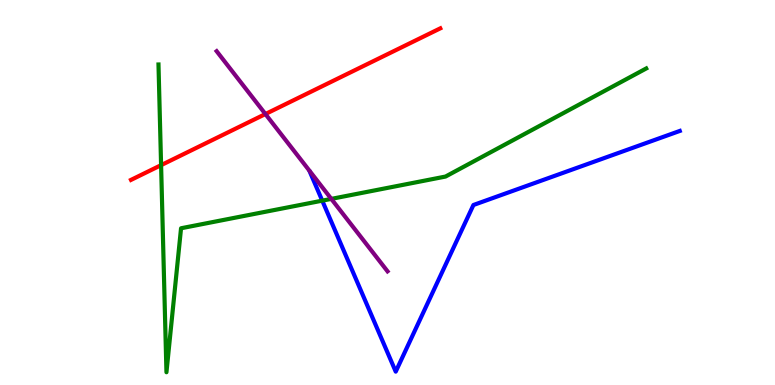[{'lines': ['blue', 'red'], 'intersections': []}, {'lines': ['green', 'red'], 'intersections': [{'x': 2.08, 'y': 5.71}]}, {'lines': ['purple', 'red'], 'intersections': [{'x': 3.42, 'y': 7.04}]}, {'lines': ['blue', 'green'], 'intersections': [{'x': 4.16, 'y': 4.79}]}, {'lines': ['blue', 'purple'], 'intersections': []}, {'lines': ['green', 'purple'], 'intersections': [{'x': 4.27, 'y': 4.83}]}]